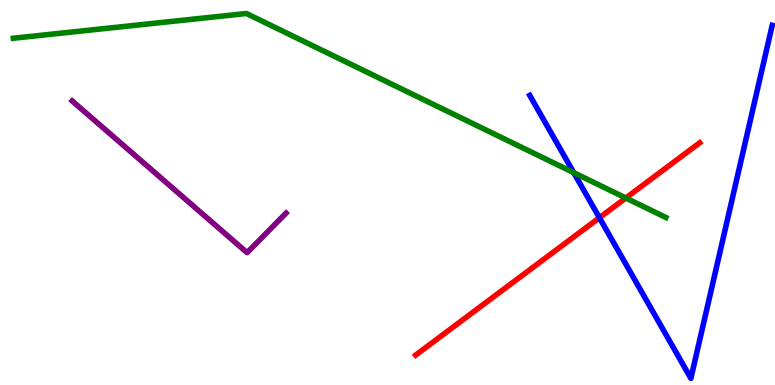[{'lines': ['blue', 'red'], 'intersections': [{'x': 7.73, 'y': 4.34}]}, {'lines': ['green', 'red'], 'intersections': [{'x': 8.08, 'y': 4.86}]}, {'lines': ['purple', 'red'], 'intersections': []}, {'lines': ['blue', 'green'], 'intersections': [{'x': 7.4, 'y': 5.51}]}, {'lines': ['blue', 'purple'], 'intersections': []}, {'lines': ['green', 'purple'], 'intersections': []}]